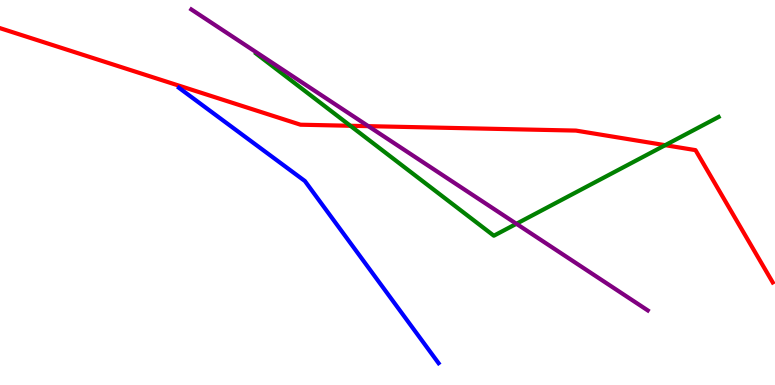[{'lines': ['blue', 'red'], 'intersections': []}, {'lines': ['green', 'red'], 'intersections': [{'x': 4.52, 'y': 6.73}, {'x': 8.58, 'y': 6.23}]}, {'lines': ['purple', 'red'], 'intersections': [{'x': 4.75, 'y': 6.72}]}, {'lines': ['blue', 'green'], 'intersections': []}, {'lines': ['blue', 'purple'], 'intersections': []}, {'lines': ['green', 'purple'], 'intersections': [{'x': 6.66, 'y': 4.19}]}]